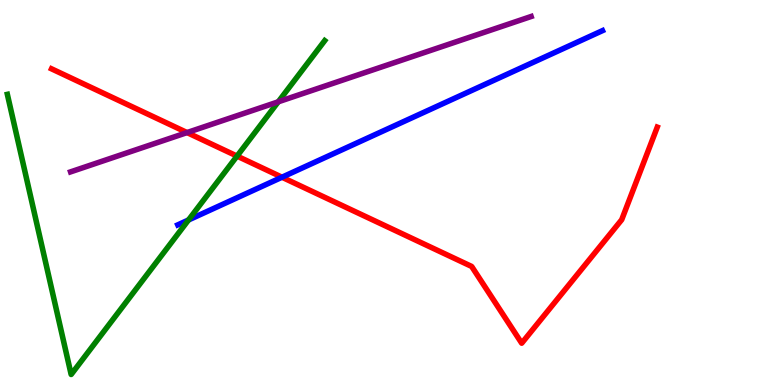[{'lines': ['blue', 'red'], 'intersections': [{'x': 3.64, 'y': 5.4}]}, {'lines': ['green', 'red'], 'intersections': [{'x': 3.06, 'y': 5.95}]}, {'lines': ['purple', 'red'], 'intersections': [{'x': 2.41, 'y': 6.56}]}, {'lines': ['blue', 'green'], 'intersections': [{'x': 2.43, 'y': 4.29}]}, {'lines': ['blue', 'purple'], 'intersections': []}, {'lines': ['green', 'purple'], 'intersections': [{'x': 3.59, 'y': 7.36}]}]